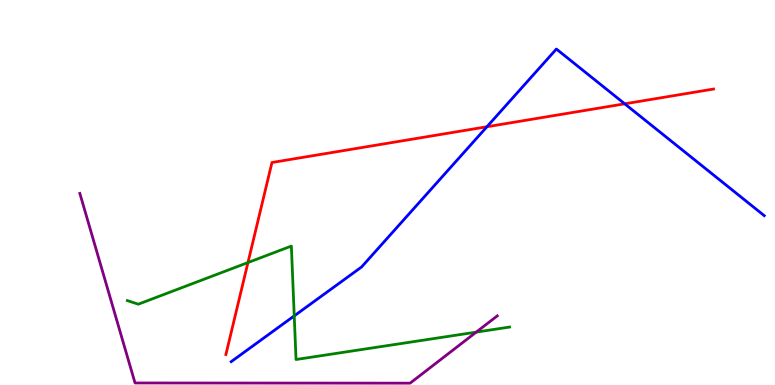[{'lines': ['blue', 'red'], 'intersections': [{'x': 6.28, 'y': 6.71}, {'x': 8.06, 'y': 7.3}]}, {'lines': ['green', 'red'], 'intersections': [{'x': 3.2, 'y': 3.18}]}, {'lines': ['purple', 'red'], 'intersections': []}, {'lines': ['blue', 'green'], 'intersections': [{'x': 3.8, 'y': 1.8}]}, {'lines': ['blue', 'purple'], 'intersections': []}, {'lines': ['green', 'purple'], 'intersections': [{'x': 6.14, 'y': 1.37}]}]